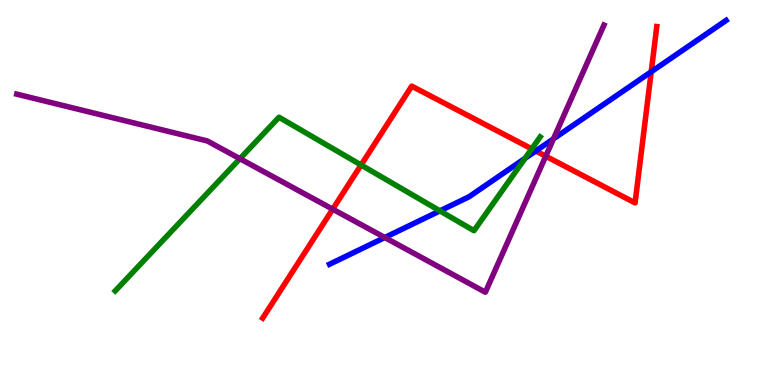[{'lines': ['blue', 'red'], 'intersections': [{'x': 6.91, 'y': 6.08}, {'x': 8.4, 'y': 8.14}]}, {'lines': ['green', 'red'], 'intersections': [{'x': 4.66, 'y': 5.71}, {'x': 6.86, 'y': 6.13}]}, {'lines': ['purple', 'red'], 'intersections': [{'x': 4.29, 'y': 4.57}, {'x': 7.04, 'y': 5.94}]}, {'lines': ['blue', 'green'], 'intersections': [{'x': 5.68, 'y': 4.52}, {'x': 6.77, 'y': 5.89}]}, {'lines': ['blue', 'purple'], 'intersections': [{'x': 4.97, 'y': 3.83}, {'x': 7.14, 'y': 6.39}]}, {'lines': ['green', 'purple'], 'intersections': [{'x': 3.1, 'y': 5.88}]}]